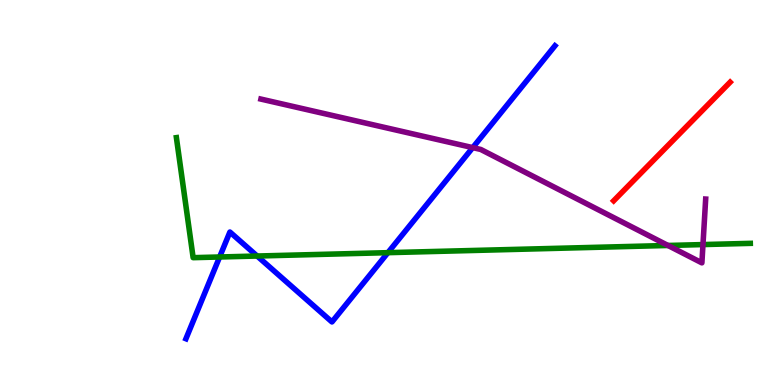[{'lines': ['blue', 'red'], 'intersections': []}, {'lines': ['green', 'red'], 'intersections': []}, {'lines': ['purple', 'red'], 'intersections': []}, {'lines': ['blue', 'green'], 'intersections': [{'x': 2.83, 'y': 3.32}, {'x': 3.32, 'y': 3.35}, {'x': 5.01, 'y': 3.44}]}, {'lines': ['blue', 'purple'], 'intersections': [{'x': 6.1, 'y': 6.17}]}, {'lines': ['green', 'purple'], 'intersections': [{'x': 8.62, 'y': 3.62}, {'x': 9.07, 'y': 3.65}]}]